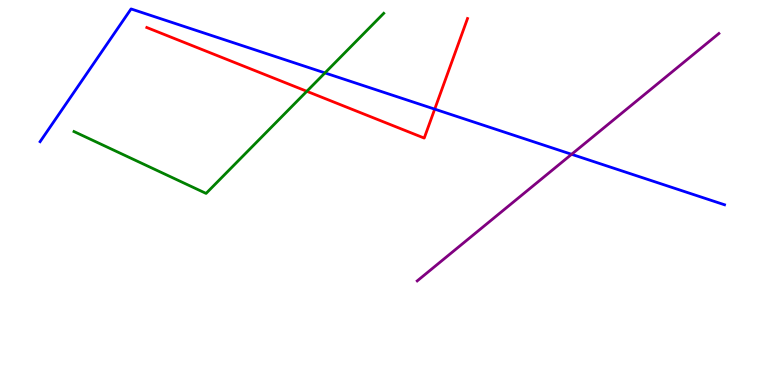[{'lines': ['blue', 'red'], 'intersections': [{'x': 5.61, 'y': 7.17}]}, {'lines': ['green', 'red'], 'intersections': [{'x': 3.96, 'y': 7.63}]}, {'lines': ['purple', 'red'], 'intersections': []}, {'lines': ['blue', 'green'], 'intersections': [{'x': 4.19, 'y': 8.11}]}, {'lines': ['blue', 'purple'], 'intersections': [{'x': 7.38, 'y': 5.99}]}, {'lines': ['green', 'purple'], 'intersections': []}]